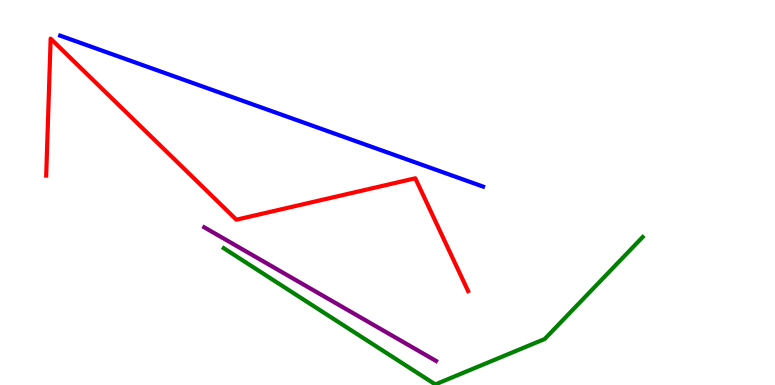[{'lines': ['blue', 'red'], 'intersections': []}, {'lines': ['green', 'red'], 'intersections': []}, {'lines': ['purple', 'red'], 'intersections': []}, {'lines': ['blue', 'green'], 'intersections': []}, {'lines': ['blue', 'purple'], 'intersections': []}, {'lines': ['green', 'purple'], 'intersections': []}]